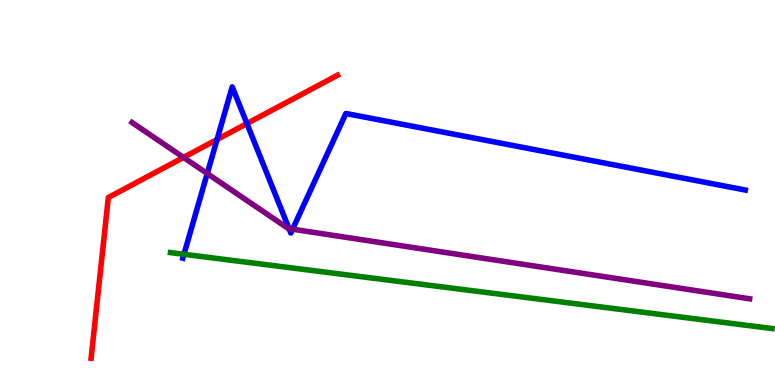[{'lines': ['blue', 'red'], 'intersections': [{'x': 2.8, 'y': 6.38}, {'x': 3.19, 'y': 6.79}]}, {'lines': ['green', 'red'], 'intersections': []}, {'lines': ['purple', 'red'], 'intersections': [{'x': 2.37, 'y': 5.91}]}, {'lines': ['blue', 'green'], 'intersections': [{'x': 2.37, 'y': 3.39}]}, {'lines': ['blue', 'purple'], 'intersections': [{'x': 2.67, 'y': 5.49}, {'x': 3.73, 'y': 4.06}, {'x': 3.78, 'y': 4.05}]}, {'lines': ['green', 'purple'], 'intersections': []}]